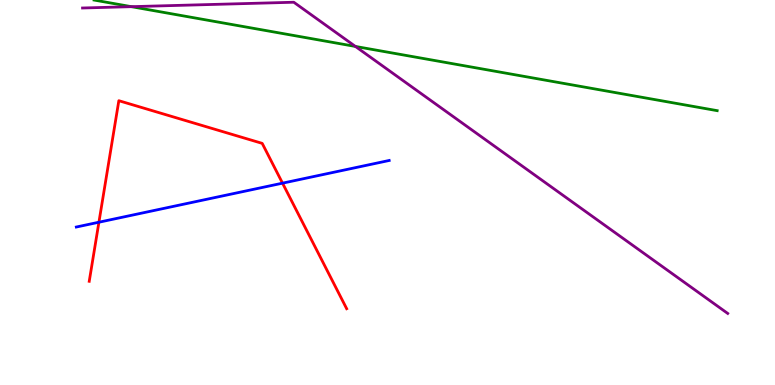[{'lines': ['blue', 'red'], 'intersections': [{'x': 1.28, 'y': 4.23}, {'x': 3.65, 'y': 5.24}]}, {'lines': ['green', 'red'], 'intersections': []}, {'lines': ['purple', 'red'], 'intersections': []}, {'lines': ['blue', 'green'], 'intersections': []}, {'lines': ['blue', 'purple'], 'intersections': []}, {'lines': ['green', 'purple'], 'intersections': [{'x': 1.7, 'y': 9.83}, {'x': 4.59, 'y': 8.79}]}]